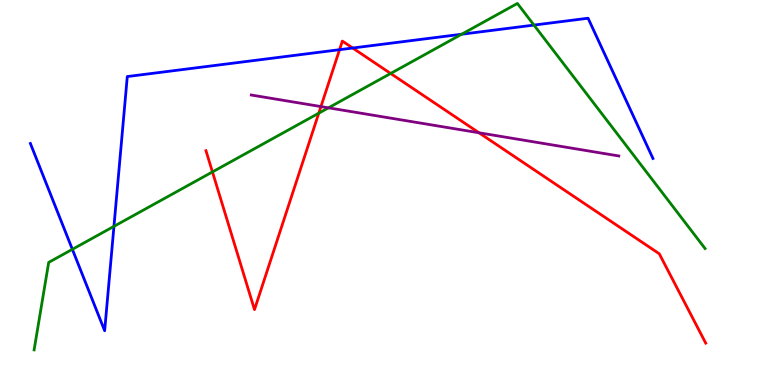[{'lines': ['blue', 'red'], 'intersections': [{'x': 4.38, 'y': 8.71}, {'x': 4.55, 'y': 8.75}]}, {'lines': ['green', 'red'], 'intersections': [{'x': 2.74, 'y': 5.53}, {'x': 4.11, 'y': 7.06}, {'x': 5.04, 'y': 8.09}]}, {'lines': ['purple', 'red'], 'intersections': [{'x': 4.14, 'y': 7.23}, {'x': 6.18, 'y': 6.55}]}, {'lines': ['blue', 'green'], 'intersections': [{'x': 0.934, 'y': 3.52}, {'x': 1.47, 'y': 4.12}, {'x': 5.96, 'y': 9.11}, {'x': 6.89, 'y': 9.35}]}, {'lines': ['blue', 'purple'], 'intersections': []}, {'lines': ['green', 'purple'], 'intersections': [{'x': 4.24, 'y': 7.2}]}]